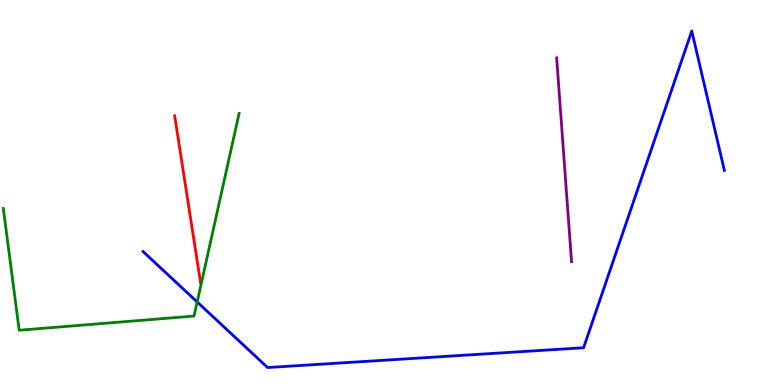[{'lines': ['blue', 'red'], 'intersections': []}, {'lines': ['green', 'red'], 'intersections': []}, {'lines': ['purple', 'red'], 'intersections': []}, {'lines': ['blue', 'green'], 'intersections': [{'x': 2.54, 'y': 2.16}]}, {'lines': ['blue', 'purple'], 'intersections': []}, {'lines': ['green', 'purple'], 'intersections': []}]